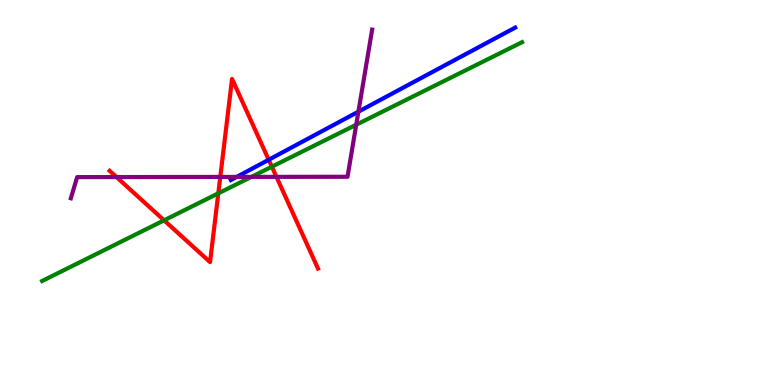[{'lines': ['blue', 'red'], 'intersections': [{'x': 3.47, 'y': 5.85}]}, {'lines': ['green', 'red'], 'intersections': [{'x': 2.12, 'y': 4.28}, {'x': 2.82, 'y': 4.98}, {'x': 3.51, 'y': 5.67}]}, {'lines': ['purple', 'red'], 'intersections': [{'x': 1.5, 'y': 5.4}, {'x': 2.84, 'y': 5.4}, {'x': 3.57, 'y': 5.41}]}, {'lines': ['blue', 'green'], 'intersections': []}, {'lines': ['blue', 'purple'], 'intersections': [{'x': 3.05, 'y': 5.41}, {'x': 4.62, 'y': 7.1}]}, {'lines': ['green', 'purple'], 'intersections': [{'x': 3.24, 'y': 5.41}, {'x': 4.6, 'y': 6.76}]}]